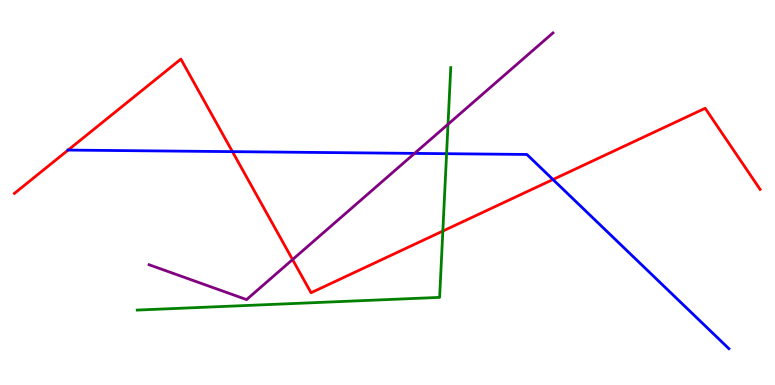[{'lines': ['blue', 'red'], 'intersections': [{'x': 0.879, 'y': 6.1}, {'x': 3.0, 'y': 6.06}, {'x': 7.14, 'y': 5.34}]}, {'lines': ['green', 'red'], 'intersections': [{'x': 5.71, 'y': 4.0}]}, {'lines': ['purple', 'red'], 'intersections': [{'x': 3.77, 'y': 3.26}]}, {'lines': ['blue', 'green'], 'intersections': [{'x': 5.76, 'y': 6.01}]}, {'lines': ['blue', 'purple'], 'intersections': [{'x': 5.35, 'y': 6.02}]}, {'lines': ['green', 'purple'], 'intersections': [{'x': 5.78, 'y': 6.77}]}]